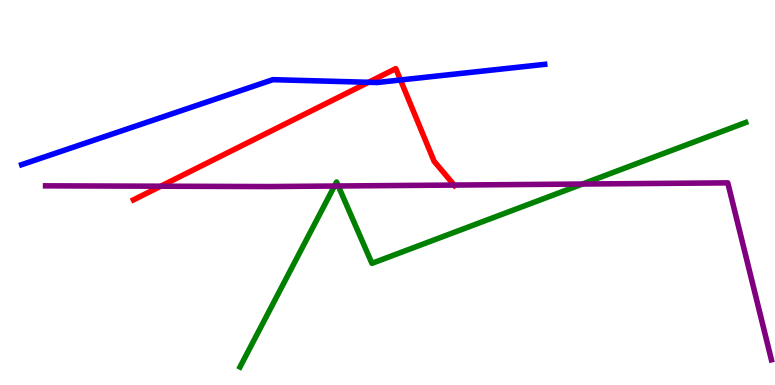[{'lines': ['blue', 'red'], 'intersections': [{'x': 4.75, 'y': 7.86}, {'x': 5.17, 'y': 7.92}]}, {'lines': ['green', 'red'], 'intersections': []}, {'lines': ['purple', 'red'], 'intersections': [{'x': 2.07, 'y': 5.16}, {'x': 5.86, 'y': 5.19}]}, {'lines': ['blue', 'green'], 'intersections': []}, {'lines': ['blue', 'purple'], 'intersections': []}, {'lines': ['green', 'purple'], 'intersections': [{'x': 4.32, 'y': 5.17}, {'x': 4.37, 'y': 5.17}, {'x': 7.52, 'y': 5.22}]}]